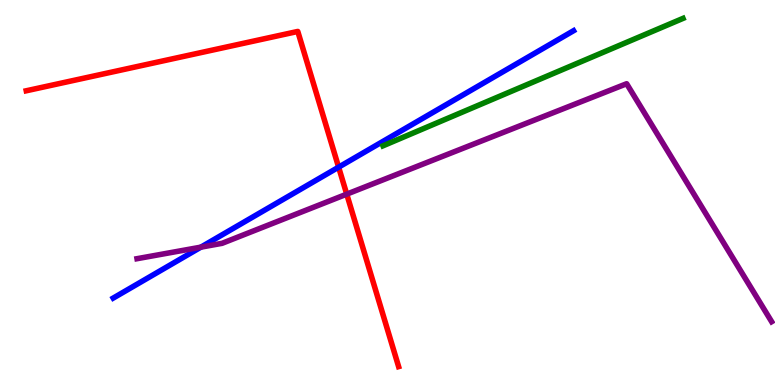[{'lines': ['blue', 'red'], 'intersections': [{'x': 4.37, 'y': 5.66}]}, {'lines': ['green', 'red'], 'intersections': []}, {'lines': ['purple', 'red'], 'intersections': [{'x': 4.47, 'y': 4.96}]}, {'lines': ['blue', 'green'], 'intersections': []}, {'lines': ['blue', 'purple'], 'intersections': [{'x': 2.59, 'y': 3.58}]}, {'lines': ['green', 'purple'], 'intersections': []}]